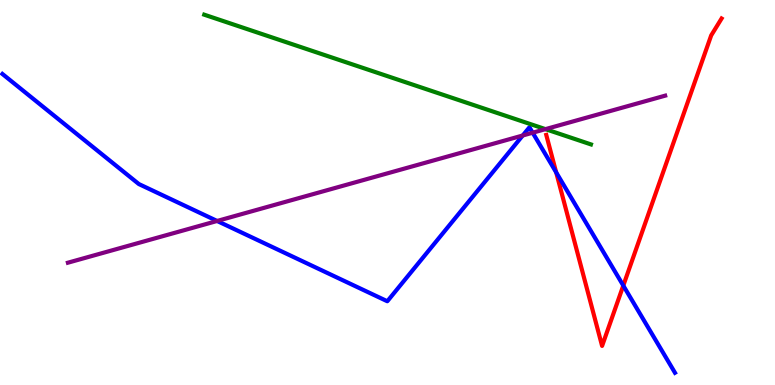[{'lines': ['blue', 'red'], 'intersections': [{'x': 7.18, 'y': 5.52}, {'x': 8.04, 'y': 2.58}]}, {'lines': ['green', 'red'], 'intersections': []}, {'lines': ['purple', 'red'], 'intersections': []}, {'lines': ['blue', 'green'], 'intersections': []}, {'lines': ['blue', 'purple'], 'intersections': [{'x': 2.8, 'y': 4.26}, {'x': 6.74, 'y': 6.48}, {'x': 6.87, 'y': 6.55}]}, {'lines': ['green', 'purple'], 'intersections': [{'x': 7.04, 'y': 6.65}]}]